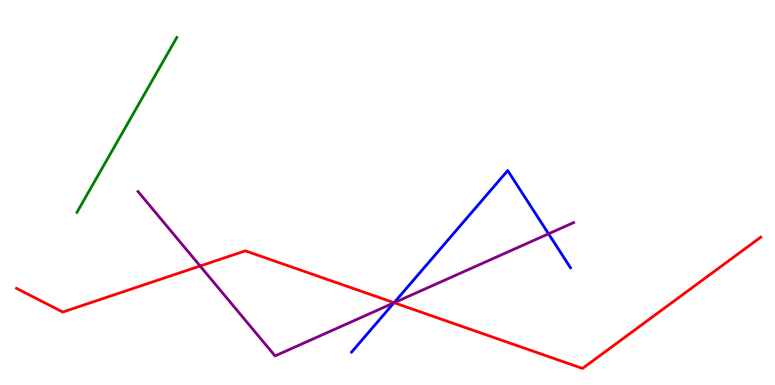[{'lines': ['blue', 'red'], 'intersections': [{'x': 5.08, 'y': 2.14}]}, {'lines': ['green', 'red'], 'intersections': []}, {'lines': ['purple', 'red'], 'intersections': [{'x': 2.58, 'y': 3.09}, {'x': 5.09, 'y': 2.14}]}, {'lines': ['blue', 'green'], 'intersections': []}, {'lines': ['blue', 'purple'], 'intersections': [{'x': 5.08, 'y': 2.13}, {'x': 7.08, 'y': 3.93}]}, {'lines': ['green', 'purple'], 'intersections': []}]